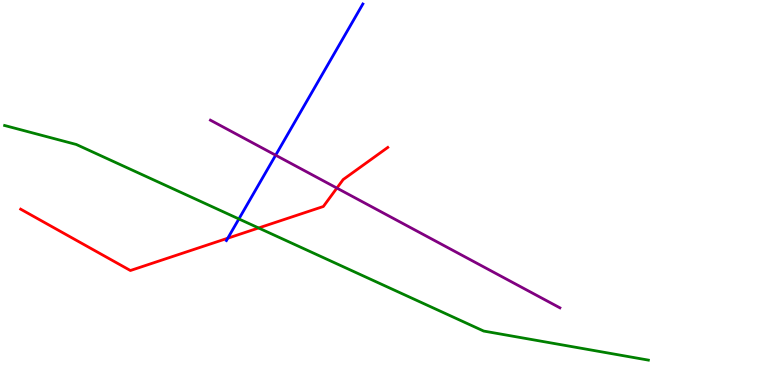[{'lines': ['blue', 'red'], 'intersections': [{'x': 2.94, 'y': 3.81}]}, {'lines': ['green', 'red'], 'intersections': [{'x': 3.34, 'y': 4.08}]}, {'lines': ['purple', 'red'], 'intersections': [{'x': 4.35, 'y': 5.11}]}, {'lines': ['blue', 'green'], 'intersections': [{'x': 3.08, 'y': 4.31}]}, {'lines': ['blue', 'purple'], 'intersections': [{'x': 3.56, 'y': 5.97}]}, {'lines': ['green', 'purple'], 'intersections': []}]